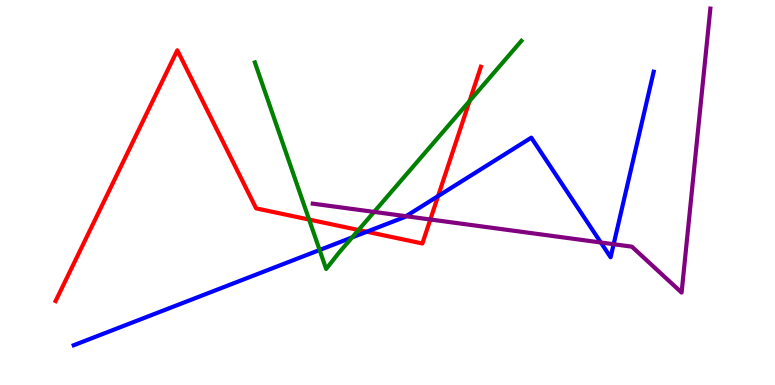[{'lines': ['blue', 'red'], 'intersections': [{'x': 4.73, 'y': 3.98}, {'x': 5.65, 'y': 4.91}]}, {'lines': ['green', 'red'], 'intersections': [{'x': 3.99, 'y': 4.3}, {'x': 4.63, 'y': 4.03}, {'x': 6.06, 'y': 7.37}]}, {'lines': ['purple', 'red'], 'intersections': [{'x': 5.55, 'y': 4.3}]}, {'lines': ['blue', 'green'], 'intersections': [{'x': 4.12, 'y': 3.51}, {'x': 4.54, 'y': 3.83}]}, {'lines': ['blue', 'purple'], 'intersections': [{'x': 5.24, 'y': 4.38}, {'x': 7.75, 'y': 3.7}, {'x': 7.92, 'y': 3.66}]}, {'lines': ['green', 'purple'], 'intersections': [{'x': 4.83, 'y': 4.5}]}]